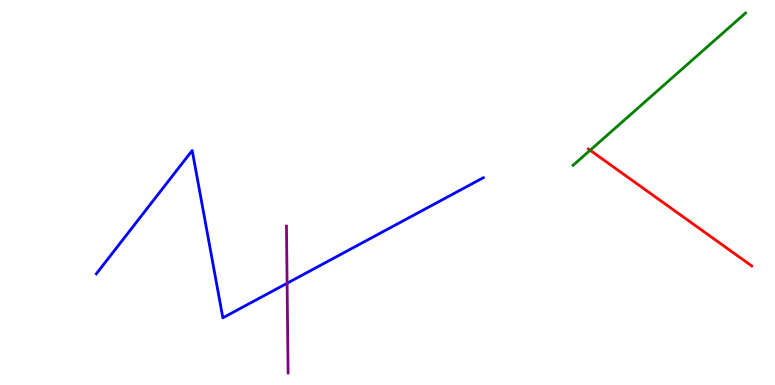[{'lines': ['blue', 'red'], 'intersections': []}, {'lines': ['green', 'red'], 'intersections': [{'x': 7.61, 'y': 6.1}]}, {'lines': ['purple', 'red'], 'intersections': []}, {'lines': ['blue', 'green'], 'intersections': []}, {'lines': ['blue', 'purple'], 'intersections': [{'x': 3.7, 'y': 2.64}]}, {'lines': ['green', 'purple'], 'intersections': []}]